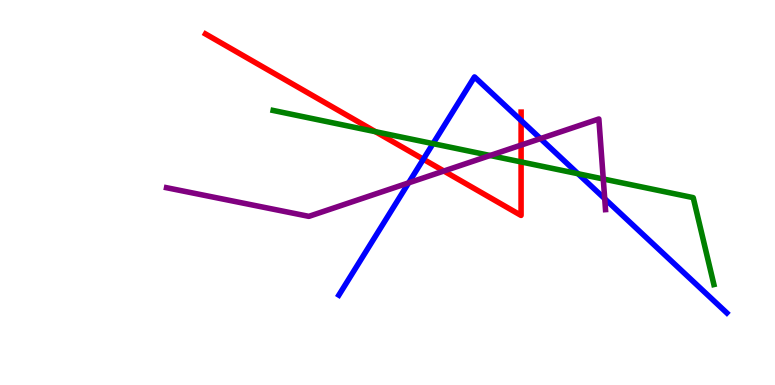[{'lines': ['blue', 'red'], 'intersections': [{'x': 5.46, 'y': 5.86}, {'x': 6.72, 'y': 6.87}]}, {'lines': ['green', 'red'], 'intersections': [{'x': 4.84, 'y': 6.58}, {'x': 6.72, 'y': 5.79}]}, {'lines': ['purple', 'red'], 'intersections': [{'x': 5.73, 'y': 5.56}, {'x': 6.72, 'y': 6.23}]}, {'lines': ['blue', 'green'], 'intersections': [{'x': 5.59, 'y': 6.27}, {'x': 7.46, 'y': 5.49}]}, {'lines': ['blue', 'purple'], 'intersections': [{'x': 5.27, 'y': 5.25}, {'x': 6.97, 'y': 6.4}, {'x': 7.8, 'y': 4.84}]}, {'lines': ['green', 'purple'], 'intersections': [{'x': 6.32, 'y': 5.96}, {'x': 7.78, 'y': 5.35}]}]